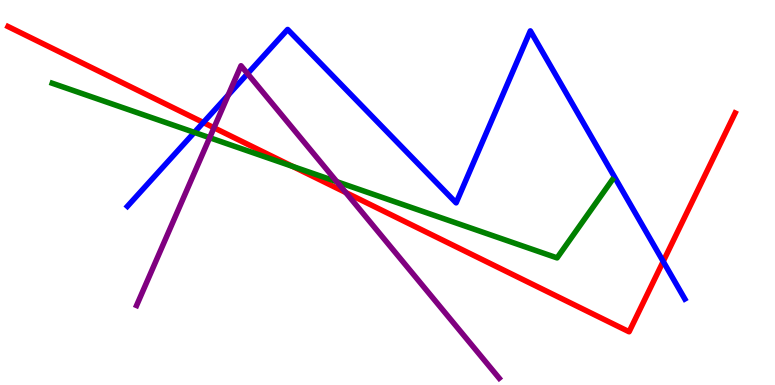[{'lines': ['blue', 'red'], 'intersections': [{'x': 2.62, 'y': 6.82}, {'x': 8.56, 'y': 3.21}]}, {'lines': ['green', 'red'], 'intersections': [{'x': 3.78, 'y': 5.68}]}, {'lines': ['purple', 'red'], 'intersections': [{'x': 2.76, 'y': 6.68}, {'x': 4.46, 'y': 5.0}]}, {'lines': ['blue', 'green'], 'intersections': [{'x': 2.51, 'y': 6.56}]}, {'lines': ['blue', 'purple'], 'intersections': [{'x': 2.95, 'y': 7.53}, {'x': 3.19, 'y': 8.09}]}, {'lines': ['green', 'purple'], 'intersections': [{'x': 2.71, 'y': 6.42}, {'x': 4.35, 'y': 5.28}]}]